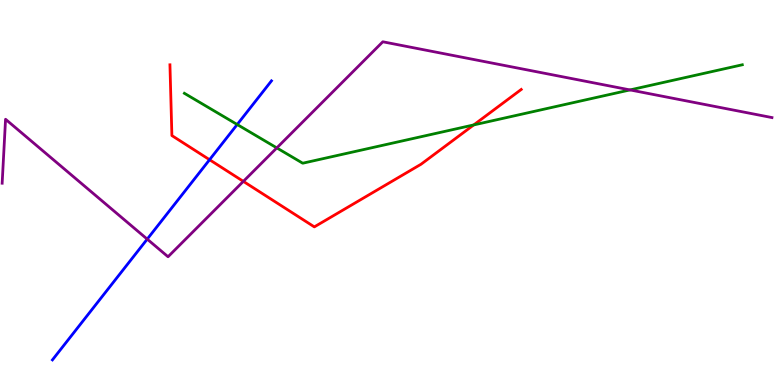[{'lines': ['blue', 'red'], 'intersections': [{'x': 2.7, 'y': 5.85}]}, {'lines': ['green', 'red'], 'intersections': [{'x': 6.11, 'y': 6.76}]}, {'lines': ['purple', 'red'], 'intersections': [{'x': 3.14, 'y': 5.29}]}, {'lines': ['blue', 'green'], 'intersections': [{'x': 3.06, 'y': 6.77}]}, {'lines': ['blue', 'purple'], 'intersections': [{'x': 1.9, 'y': 3.79}]}, {'lines': ['green', 'purple'], 'intersections': [{'x': 3.57, 'y': 6.16}, {'x': 8.13, 'y': 7.66}]}]